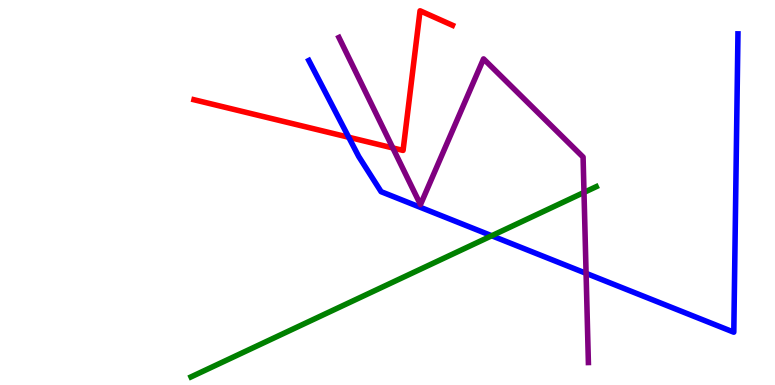[{'lines': ['blue', 'red'], 'intersections': [{'x': 4.5, 'y': 6.43}]}, {'lines': ['green', 'red'], 'intersections': []}, {'lines': ['purple', 'red'], 'intersections': [{'x': 5.07, 'y': 6.16}]}, {'lines': ['blue', 'green'], 'intersections': [{'x': 6.34, 'y': 3.88}]}, {'lines': ['blue', 'purple'], 'intersections': [{'x': 7.56, 'y': 2.9}]}, {'lines': ['green', 'purple'], 'intersections': [{'x': 7.54, 'y': 5.0}]}]